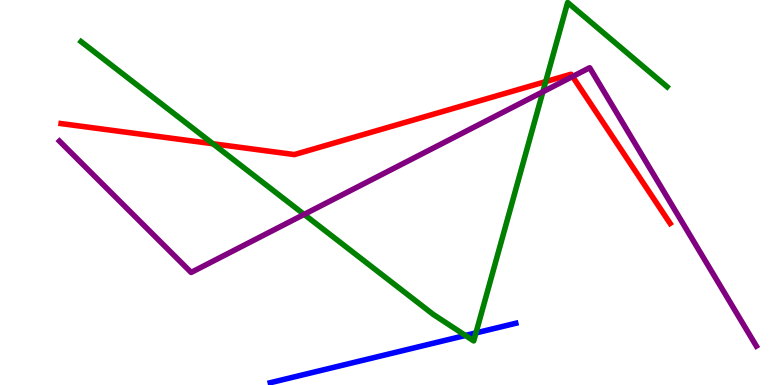[{'lines': ['blue', 'red'], 'intersections': []}, {'lines': ['green', 'red'], 'intersections': [{'x': 2.75, 'y': 6.27}, {'x': 7.04, 'y': 7.88}]}, {'lines': ['purple', 'red'], 'intersections': [{'x': 7.39, 'y': 8.01}]}, {'lines': ['blue', 'green'], 'intersections': [{'x': 6.01, 'y': 1.29}, {'x': 6.14, 'y': 1.35}]}, {'lines': ['blue', 'purple'], 'intersections': []}, {'lines': ['green', 'purple'], 'intersections': [{'x': 3.92, 'y': 4.43}, {'x': 7.0, 'y': 7.62}]}]